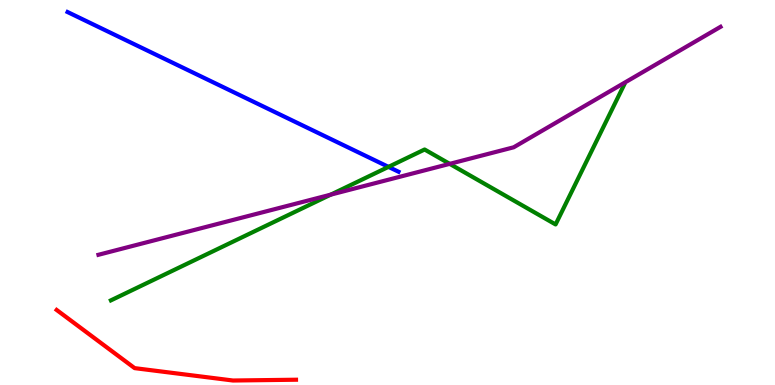[{'lines': ['blue', 'red'], 'intersections': []}, {'lines': ['green', 'red'], 'intersections': []}, {'lines': ['purple', 'red'], 'intersections': []}, {'lines': ['blue', 'green'], 'intersections': [{'x': 5.01, 'y': 5.67}]}, {'lines': ['blue', 'purple'], 'intersections': []}, {'lines': ['green', 'purple'], 'intersections': [{'x': 4.27, 'y': 4.94}, {'x': 5.8, 'y': 5.74}]}]